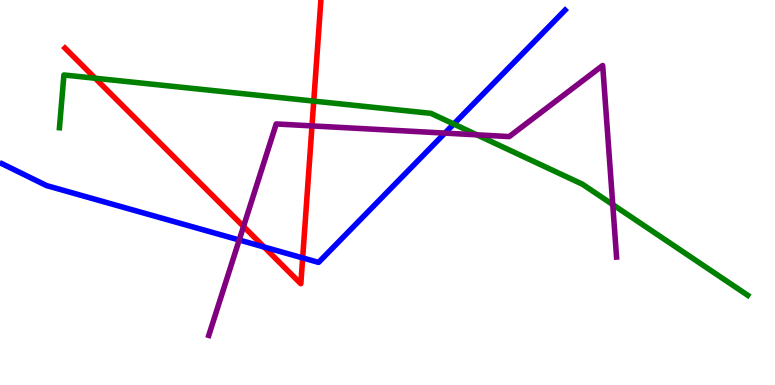[{'lines': ['blue', 'red'], 'intersections': [{'x': 3.41, 'y': 3.58}, {'x': 3.91, 'y': 3.3}]}, {'lines': ['green', 'red'], 'intersections': [{'x': 1.23, 'y': 7.97}, {'x': 4.05, 'y': 7.37}]}, {'lines': ['purple', 'red'], 'intersections': [{'x': 3.14, 'y': 4.12}, {'x': 4.03, 'y': 6.73}]}, {'lines': ['blue', 'green'], 'intersections': [{'x': 5.85, 'y': 6.78}]}, {'lines': ['blue', 'purple'], 'intersections': [{'x': 3.09, 'y': 3.77}, {'x': 5.74, 'y': 6.54}]}, {'lines': ['green', 'purple'], 'intersections': [{'x': 6.15, 'y': 6.5}, {'x': 7.91, 'y': 4.69}]}]